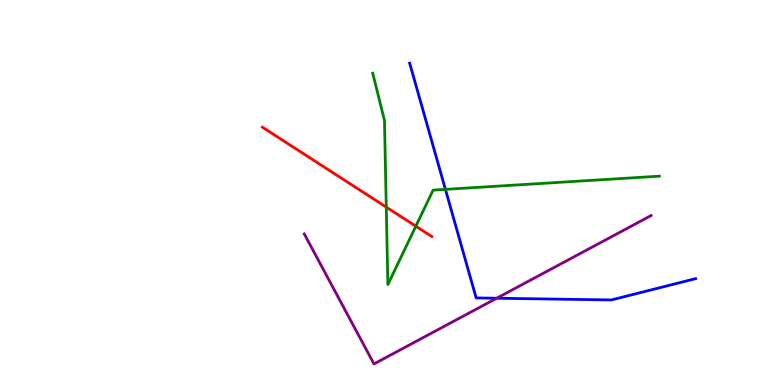[{'lines': ['blue', 'red'], 'intersections': []}, {'lines': ['green', 'red'], 'intersections': [{'x': 4.98, 'y': 4.62}, {'x': 5.37, 'y': 4.12}]}, {'lines': ['purple', 'red'], 'intersections': []}, {'lines': ['blue', 'green'], 'intersections': [{'x': 5.75, 'y': 5.08}]}, {'lines': ['blue', 'purple'], 'intersections': [{'x': 6.41, 'y': 2.25}]}, {'lines': ['green', 'purple'], 'intersections': []}]